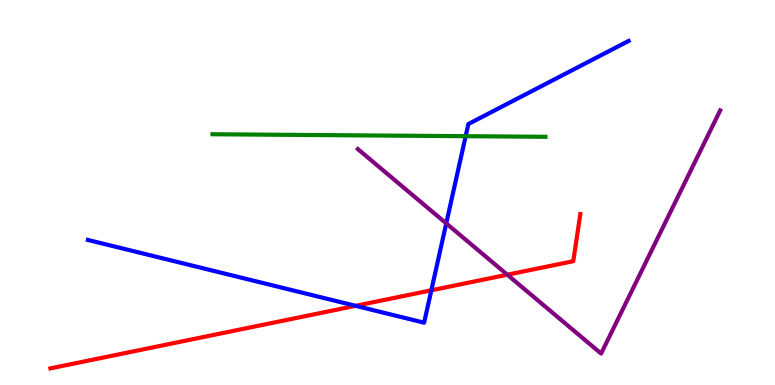[{'lines': ['blue', 'red'], 'intersections': [{'x': 4.59, 'y': 2.06}, {'x': 5.57, 'y': 2.46}]}, {'lines': ['green', 'red'], 'intersections': []}, {'lines': ['purple', 'red'], 'intersections': [{'x': 6.55, 'y': 2.86}]}, {'lines': ['blue', 'green'], 'intersections': [{'x': 6.01, 'y': 6.46}]}, {'lines': ['blue', 'purple'], 'intersections': [{'x': 5.76, 'y': 4.2}]}, {'lines': ['green', 'purple'], 'intersections': []}]